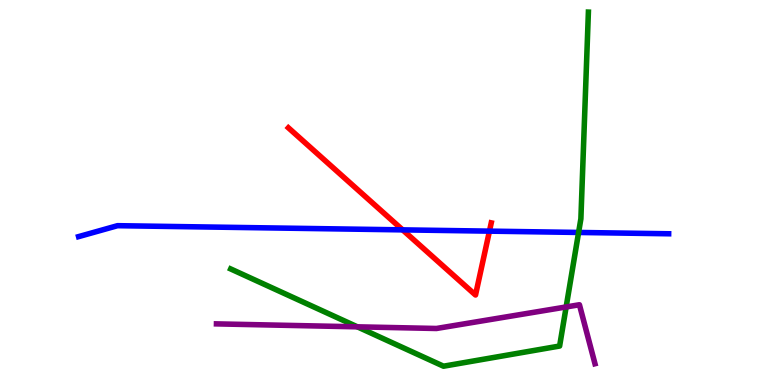[{'lines': ['blue', 'red'], 'intersections': [{'x': 5.2, 'y': 4.03}, {'x': 6.32, 'y': 4.0}]}, {'lines': ['green', 'red'], 'intersections': []}, {'lines': ['purple', 'red'], 'intersections': []}, {'lines': ['blue', 'green'], 'intersections': [{'x': 7.47, 'y': 3.96}]}, {'lines': ['blue', 'purple'], 'intersections': []}, {'lines': ['green', 'purple'], 'intersections': [{'x': 4.61, 'y': 1.51}, {'x': 7.31, 'y': 2.03}]}]